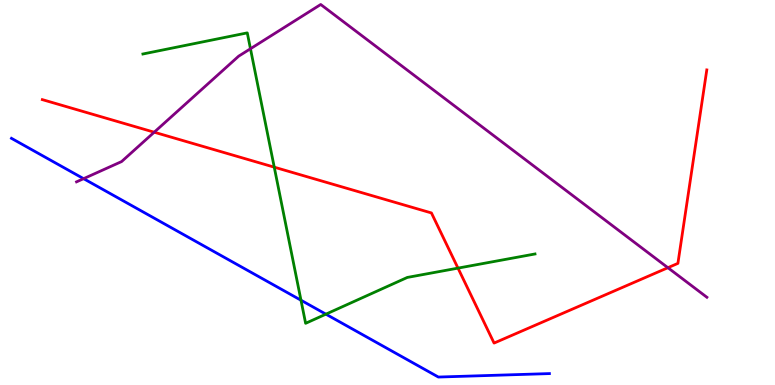[{'lines': ['blue', 'red'], 'intersections': []}, {'lines': ['green', 'red'], 'intersections': [{'x': 3.54, 'y': 5.66}, {'x': 5.91, 'y': 3.04}]}, {'lines': ['purple', 'red'], 'intersections': [{'x': 1.99, 'y': 6.57}, {'x': 8.62, 'y': 3.05}]}, {'lines': ['blue', 'green'], 'intersections': [{'x': 3.88, 'y': 2.2}, {'x': 4.21, 'y': 1.84}]}, {'lines': ['blue', 'purple'], 'intersections': [{'x': 1.08, 'y': 5.36}]}, {'lines': ['green', 'purple'], 'intersections': [{'x': 3.23, 'y': 8.73}]}]